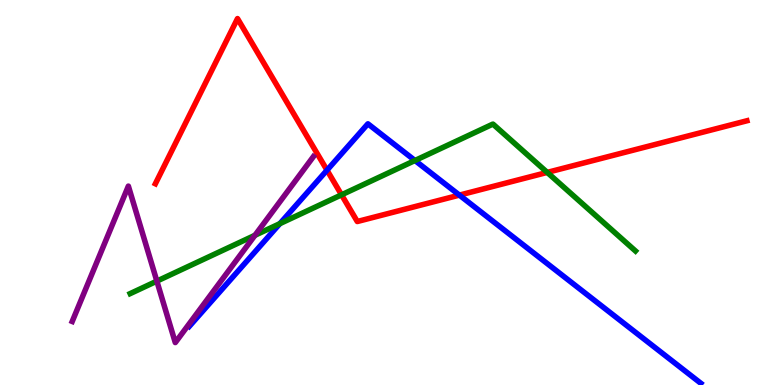[{'lines': ['blue', 'red'], 'intersections': [{'x': 4.22, 'y': 5.58}, {'x': 5.93, 'y': 4.93}]}, {'lines': ['green', 'red'], 'intersections': [{'x': 4.41, 'y': 4.94}, {'x': 7.06, 'y': 5.52}]}, {'lines': ['purple', 'red'], 'intersections': []}, {'lines': ['blue', 'green'], 'intersections': [{'x': 3.61, 'y': 4.19}, {'x': 5.35, 'y': 5.83}]}, {'lines': ['blue', 'purple'], 'intersections': []}, {'lines': ['green', 'purple'], 'intersections': [{'x': 2.02, 'y': 2.7}, {'x': 3.29, 'y': 3.89}]}]